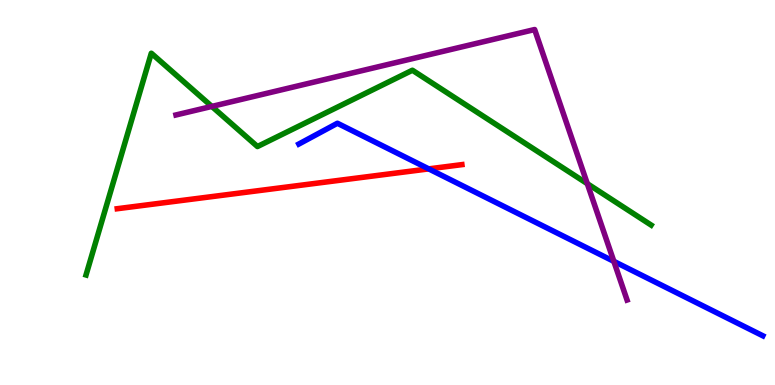[{'lines': ['blue', 'red'], 'intersections': [{'x': 5.53, 'y': 5.61}]}, {'lines': ['green', 'red'], 'intersections': []}, {'lines': ['purple', 'red'], 'intersections': []}, {'lines': ['blue', 'green'], 'intersections': []}, {'lines': ['blue', 'purple'], 'intersections': [{'x': 7.92, 'y': 3.21}]}, {'lines': ['green', 'purple'], 'intersections': [{'x': 2.73, 'y': 7.24}, {'x': 7.58, 'y': 5.23}]}]